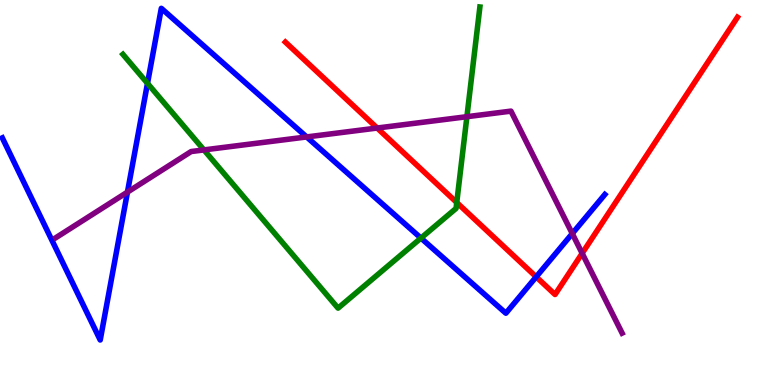[{'lines': ['blue', 'red'], 'intersections': [{'x': 6.92, 'y': 2.81}]}, {'lines': ['green', 'red'], 'intersections': [{'x': 5.89, 'y': 4.74}]}, {'lines': ['purple', 'red'], 'intersections': [{'x': 4.87, 'y': 6.67}, {'x': 7.51, 'y': 3.42}]}, {'lines': ['blue', 'green'], 'intersections': [{'x': 1.9, 'y': 7.84}, {'x': 5.43, 'y': 3.82}]}, {'lines': ['blue', 'purple'], 'intersections': [{'x': 1.64, 'y': 5.01}, {'x': 3.96, 'y': 6.44}, {'x': 7.38, 'y': 3.93}]}, {'lines': ['green', 'purple'], 'intersections': [{'x': 2.63, 'y': 6.11}, {'x': 6.02, 'y': 6.97}]}]